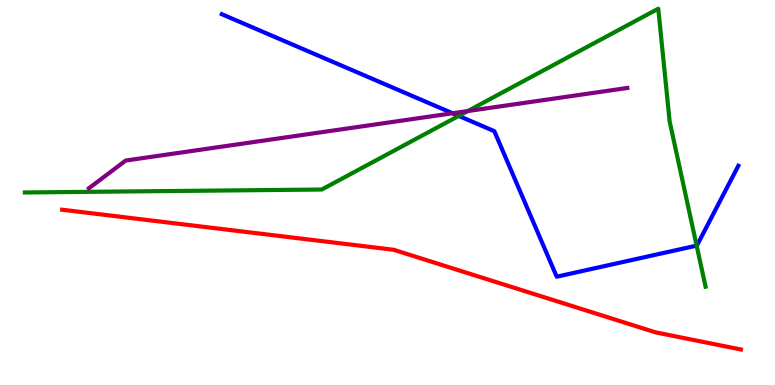[{'lines': ['blue', 'red'], 'intersections': []}, {'lines': ['green', 'red'], 'intersections': []}, {'lines': ['purple', 'red'], 'intersections': []}, {'lines': ['blue', 'green'], 'intersections': [{'x': 5.92, 'y': 6.99}, {'x': 8.99, 'y': 3.62}]}, {'lines': ['blue', 'purple'], 'intersections': [{'x': 5.84, 'y': 7.06}]}, {'lines': ['green', 'purple'], 'intersections': [{'x': 6.04, 'y': 7.12}]}]